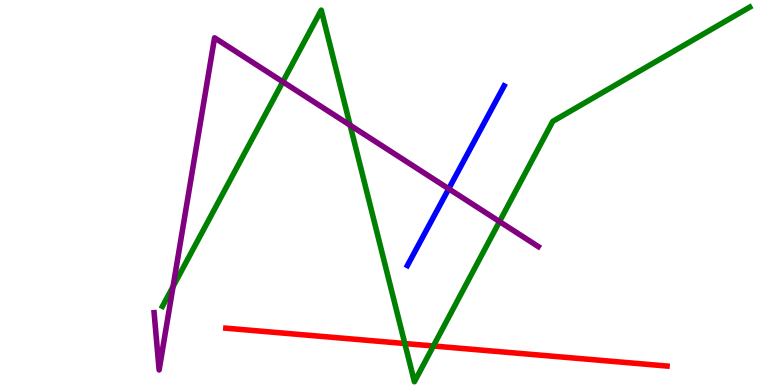[{'lines': ['blue', 'red'], 'intersections': []}, {'lines': ['green', 'red'], 'intersections': [{'x': 5.22, 'y': 1.08}, {'x': 5.59, 'y': 1.01}]}, {'lines': ['purple', 'red'], 'intersections': []}, {'lines': ['blue', 'green'], 'intersections': []}, {'lines': ['blue', 'purple'], 'intersections': [{'x': 5.79, 'y': 5.1}]}, {'lines': ['green', 'purple'], 'intersections': [{'x': 2.23, 'y': 2.56}, {'x': 3.65, 'y': 7.87}, {'x': 4.52, 'y': 6.75}, {'x': 6.45, 'y': 4.25}]}]